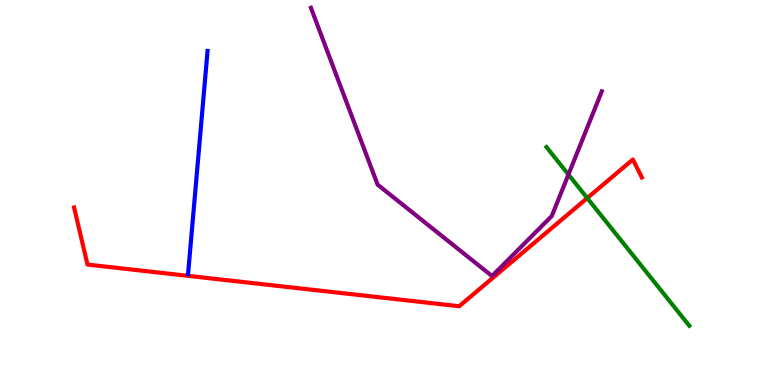[{'lines': ['blue', 'red'], 'intersections': []}, {'lines': ['green', 'red'], 'intersections': [{'x': 7.58, 'y': 4.86}]}, {'lines': ['purple', 'red'], 'intersections': []}, {'lines': ['blue', 'green'], 'intersections': []}, {'lines': ['blue', 'purple'], 'intersections': []}, {'lines': ['green', 'purple'], 'intersections': [{'x': 7.33, 'y': 5.47}]}]